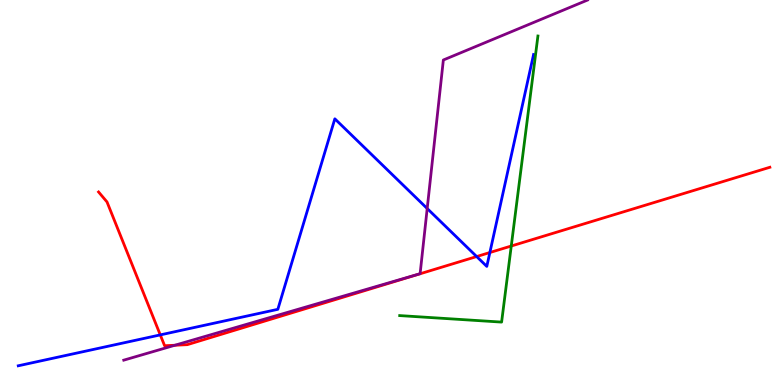[{'lines': ['blue', 'red'], 'intersections': [{'x': 2.07, 'y': 1.3}, {'x': 6.15, 'y': 3.34}, {'x': 6.32, 'y': 3.44}]}, {'lines': ['green', 'red'], 'intersections': [{'x': 6.6, 'y': 3.61}]}, {'lines': ['purple', 'red'], 'intersections': [{'x': 2.26, 'y': 1.03}]}, {'lines': ['blue', 'green'], 'intersections': []}, {'lines': ['blue', 'purple'], 'intersections': [{'x': 5.51, 'y': 4.58}]}, {'lines': ['green', 'purple'], 'intersections': []}]